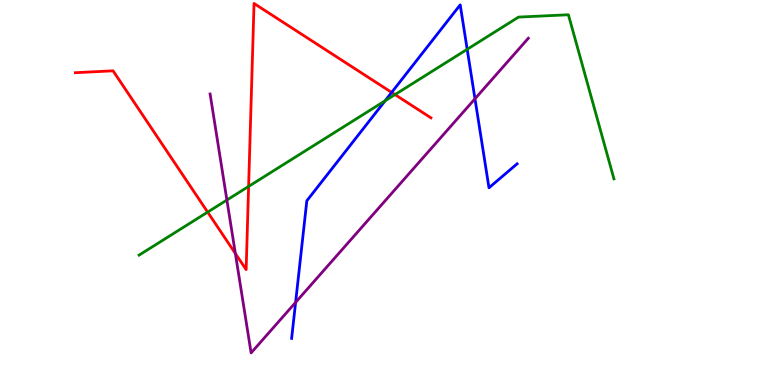[{'lines': ['blue', 'red'], 'intersections': [{'x': 5.05, 'y': 7.6}]}, {'lines': ['green', 'red'], 'intersections': [{'x': 2.68, 'y': 4.49}, {'x': 3.21, 'y': 5.16}, {'x': 5.1, 'y': 7.54}]}, {'lines': ['purple', 'red'], 'intersections': [{'x': 3.04, 'y': 3.42}]}, {'lines': ['blue', 'green'], 'intersections': [{'x': 4.97, 'y': 7.38}, {'x': 6.03, 'y': 8.72}]}, {'lines': ['blue', 'purple'], 'intersections': [{'x': 3.81, 'y': 2.15}, {'x': 6.13, 'y': 7.43}]}, {'lines': ['green', 'purple'], 'intersections': [{'x': 2.93, 'y': 4.8}]}]